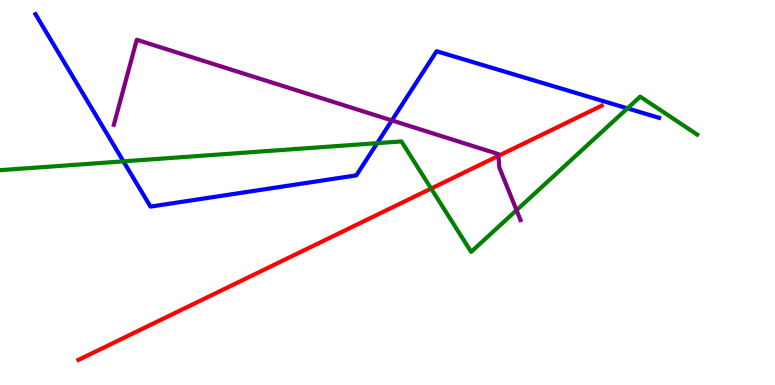[{'lines': ['blue', 'red'], 'intersections': []}, {'lines': ['green', 'red'], 'intersections': [{'x': 5.56, 'y': 5.1}]}, {'lines': ['purple', 'red'], 'intersections': [{'x': 6.43, 'y': 5.95}]}, {'lines': ['blue', 'green'], 'intersections': [{'x': 1.59, 'y': 5.81}, {'x': 4.87, 'y': 6.28}, {'x': 8.1, 'y': 7.19}]}, {'lines': ['blue', 'purple'], 'intersections': [{'x': 5.06, 'y': 6.87}]}, {'lines': ['green', 'purple'], 'intersections': [{'x': 6.67, 'y': 4.54}]}]